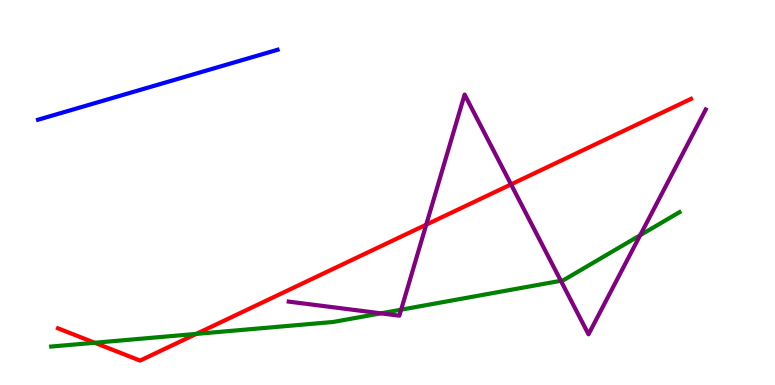[{'lines': ['blue', 'red'], 'intersections': []}, {'lines': ['green', 'red'], 'intersections': [{'x': 1.22, 'y': 1.1}, {'x': 2.53, 'y': 1.33}]}, {'lines': ['purple', 'red'], 'intersections': [{'x': 5.5, 'y': 4.16}, {'x': 6.59, 'y': 5.21}]}, {'lines': ['blue', 'green'], 'intersections': []}, {'lines': ['blue', 'purple'], 'intersections': []}, {'lines': ['green', 'purple'], 'intersections': [{'x': 4.91, 'y': 1.86}, {'x': 5.18, 'y': 1.96}, {'x': 7.24, 'y': 2.71}, {'x': 8.26, 'y': 3.89}]}]